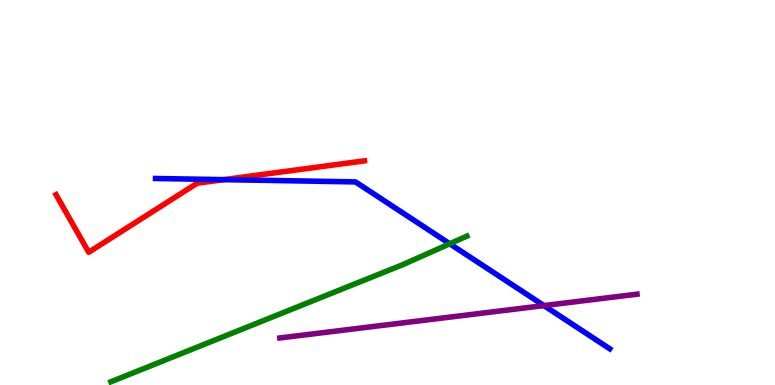[{'lines': ['blue', 'red'], 'intersections': [{'x': 2.89, 'y': 5.33}]}, {'lines': ['green', 'red'], 'intersections': []}, {'lines': ['purple', 'red'], 'intersections': []}, {'lines': ['blue', 'green'], 'intersections': [{'x': 5.8, 'y': 3.67}]}, {'lines': ['blue', 'purple'], 'intersections': [{'x': 7.02, 'y': 2.06}]}, {'lines': ['green', 'purple'], 'intersections': []}]